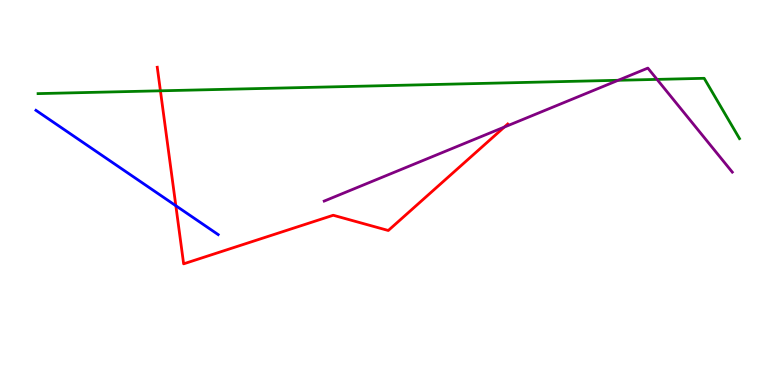[{'lines': ['blue', 'red'], 'intersections': [{'x': 2.27, 'y': 4.66}]}, {'lines': ['green', 'red'], 'intersections': [{'x': 2.07, 'y': 7.64}]}, {'lines': ['purple', 'red'], 'intersections': [{'x': 6.51, 'y': 6.7}]}, {'lines': ['blue', 'green'], 'intersections': []}, {'lines': ['blue', 'purple'], 'intersections': []}, {'lines': ['green', 'purple'], 'intersections': [{'x': 7.98, 'y': 7.91}, {'x': 8.48, 'y': 7.94}]}]